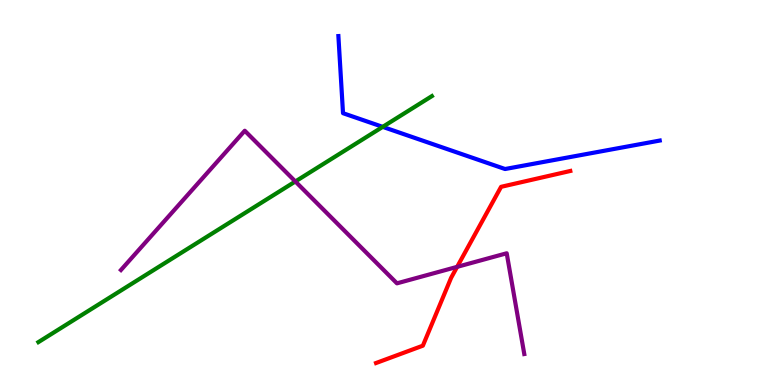[{'lines': ['blue', 'red'], 'intersections': []}, {'lines': ['green', 'red'], 'intersections': []}, {'lines': ['purple', 'red'], 'intersections': [{'x': 5.9, 'y': 3.07}]}, {'lines': ['blue', 'green'], 'intersections': [{'x': 4.94, 'y': 6.7}]}, {'lines': ['blue', 'purple'], 'intersections': []}, {'lines': ['green', 'purple'], 'intersections': [{'x': 3.81, 'y': 5.29}]}]